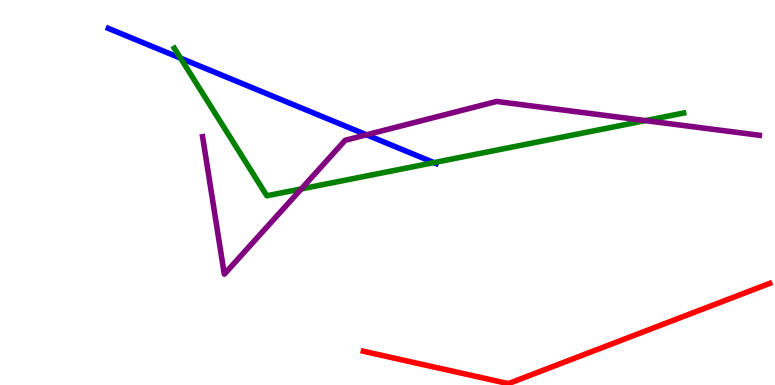[{'lines': ['blue', 'red'], 'intersections': []}, {'lines': ['green', 'red'], 'intersections': []}, {'lines': ['purple', 'red'], 'intersections': []}, {'lines': ['blue', 'green'], 'intersections': [{'x': 2.33, 'y': 8.49}, {'x': 5.6, 'y': 5.78}]}, {'lines': ['blue', 'purple'], 'intersections': [{'x': 4.73, 'y': 6.5}]}, {'lines': ['green', 'purple'], 'intersections': [{'x': 3.89, 'y': 5.09}, {'x': 8.33, 'y': 6.87}]}]